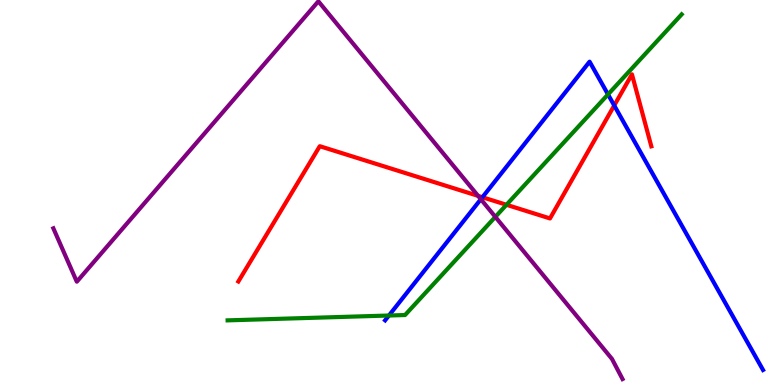[{'lines': ['blue', 'red'], 'intersections': [{'x': 6.22, 'y': 4.88}, {'x': 7.93, 'y': 7.26}]}, {'lines': ['green', 'red'], 'intersections': [{'x': 6.54, 'y': 4.68}]}, {'lines': ['purple', 'red'], 'intersections': [{'x': 6.17, 'y': 4.91}]}, {'lines': ['blue', 'green'], 'intersections': [{'x': 5.02, 'y': 1.8}, {'x': 7.85, 'y': 7.55}]}, {'lines': ['blue', 'purple'], 'intersections': [{'x': 6.2, 'y': 4.83}]}, {'lines': ['green', 'purple'], 'intersections': [{'x': 6.39, 'y': 4.37}]}]